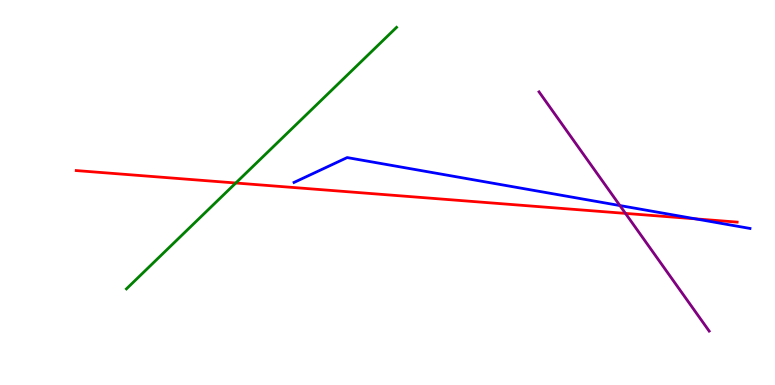[{'lines': ['blue', 'red'], 'intersections': [{'x': 8.97, 'y': 4.32}]}, {'lines': ['green', 'red'], 'intersections': [{'x': 3.04, 'y': 5.25}]}, {'lines': ['purple', 'red'], 'intersections': [{'x': 8.07, 'y': 4.46}]}, {'lines': ['blue', 'green'], 'intersections': []}, {'lines': ['blue', 'purple'], 'intersections': [{'x': 8.0, 'y': 4.66}]}, {'lines': ['green', 'purple'], 'intersections': []}]